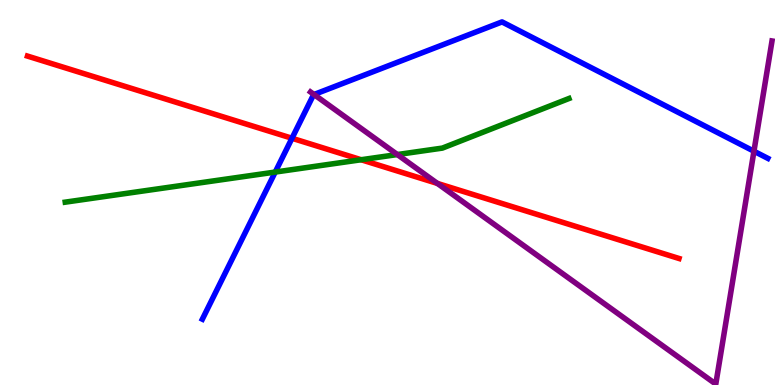[{'lines': ['blue', 'red'], 'intersections': [{'x': 3.77, 'y': 6.41}]}, {'lines': ['green', 'red'], 'intersections': [{'x': 4.66, 'y': 5.85}]}, {'lines': ['purple', 'red'], 'intersections': [{'x': 5.64, 'y': 5.24}]}, {'lines': ['blue', 'green'], 'intersections': [{'x': 3.55, 'y': 5.53}]}, {'lines': ['blue', 'purple'], 'intersections': [{'x': 4.05, 'y': 7.55}, {'x': 9.73, 'y': 6.07}]}, {'lines': ['green', 'purple'], 'intersections': [{'x': 5.13, 'y': 5.99}]}]